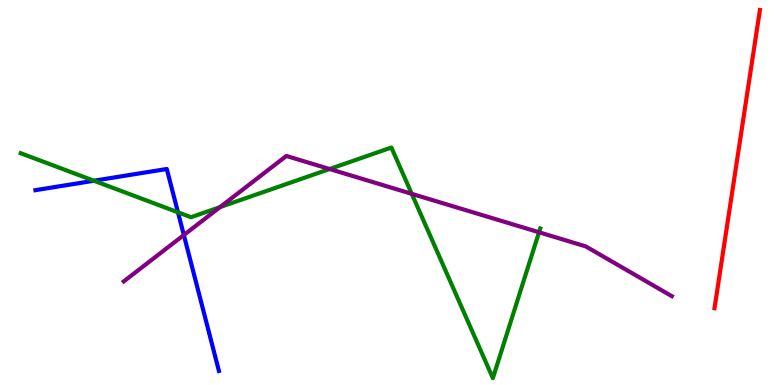[{'lines': ['blue', 'red'], 'intersections': []}, {'lines': ['green', 'red'], 'intersections': []}, {'lines': ['purple', 'red'], 'intersections': []}, {'lines': ['blue', 'green'], 'intersections': [{'x': 1.21, 'y': 5.31}, {'x': 2.3, 'y': 4.49}]}, {'lines': ['blue', 'purple'], 'intersections': [{'x': 2.37, 'y': 3.9}]}, {'lines': ['green', 'purple'], 'intersections': [{'x': 2.84, 'y': 4.62}, {'x': 4.25, 'y': 5.61}, {'x': 5.31, 'y': 4.97}, {'x': 6.96, 'y': 3.97}]}]